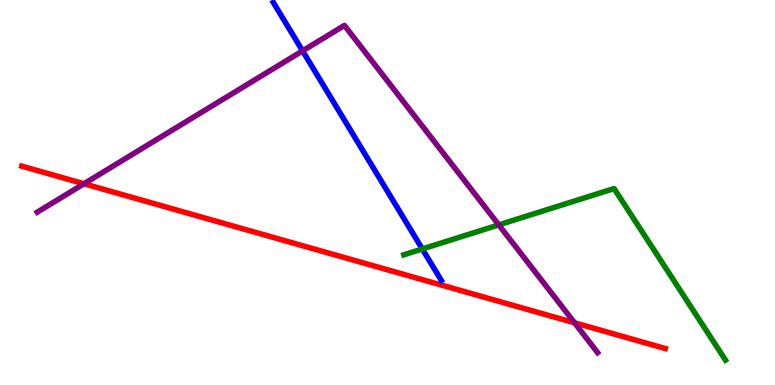[{'lines': ['blue', 'red'], 'intersections': []}, {'lines': ['green', 'red'], 'intersections': []}, {'lines': ['purple', 'red'], 'intersections': [{'x': 1.08, 'y': 5.23}, {'x': 7.41, 'y': 1.62}]}, {'lines': ['blue', 'green'], 'intersections': [{'x': 5.45, 'y': 3.53}]}, {'lines': ['blue', 'purple'], 'intersections': [{'x': 3.9, 'y': 8.68}]}, {'lines': ['green', 'purple'], 'intersections': [{'x': 6.44, 'y': 4.16}]}]